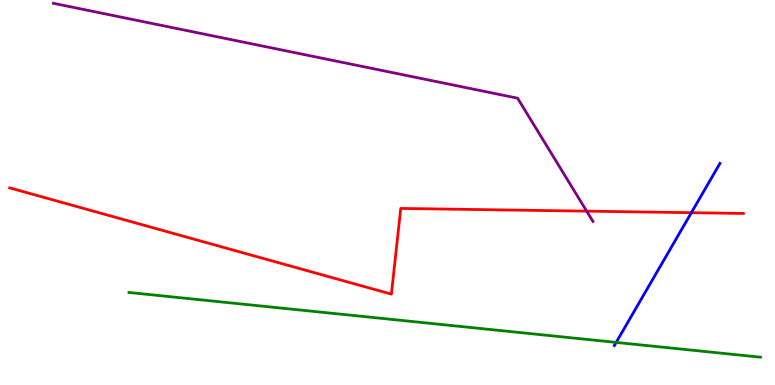[{'lines': ['blue', 'red'], 'intersections': [{'x': 8.92, 'y': 4.48}]}, {'lines': ['green', 'red'], 'intersections': []}, {'lines': ['purple', 'red'], 'intersections': [{'x': 7.57, 'y': 4.52}]}, {'lines': ['blue', 'green'], 'intersections': [{'x': 7.95, 'y': 1.11}]}, {'lines': ['blue', 'purple'], 'intersections': []}, {'lines': ['green', 'purple'], 'intersections': []}]